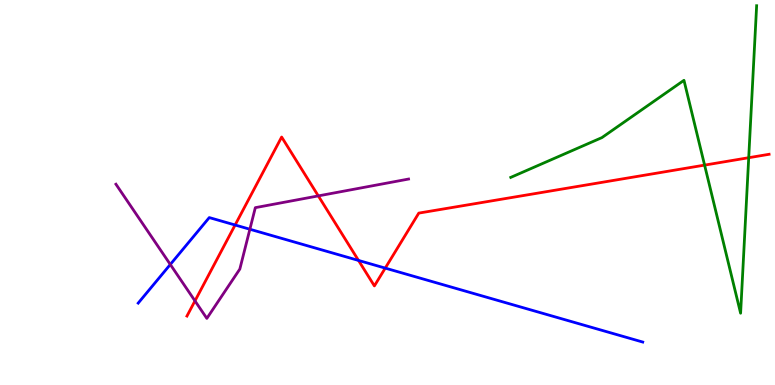[{'lines': ['blue', 'red'], 'intersections': [{'x': 3.03, 'y': 4.16}, {'x': 4.63, 'y': 3.24}, {'x': 4.97, 'y': 3.04}]}, {'lines': ['green', 'red'], 'intersections': [{'x': 9.09, 'y': 5.71}, {'x': 9.66, 'y': 5.9}]}, {'lines': ['purple', 'red'], 'intersections': [{'x': 2.52, 'y': 2.18}, {'x': 4.11, 'y': 4.91}]}, {'lines': ['blue', 'green'], 'intersections': []}, {'lines': ['blue', 'purple'], 'intersections': [{'x': 2.2, 'y': 3.13}, {'x': 3.22, 'y': 4.05}]}, {'lines': ['green', 'purple'], 'intersections': []}]